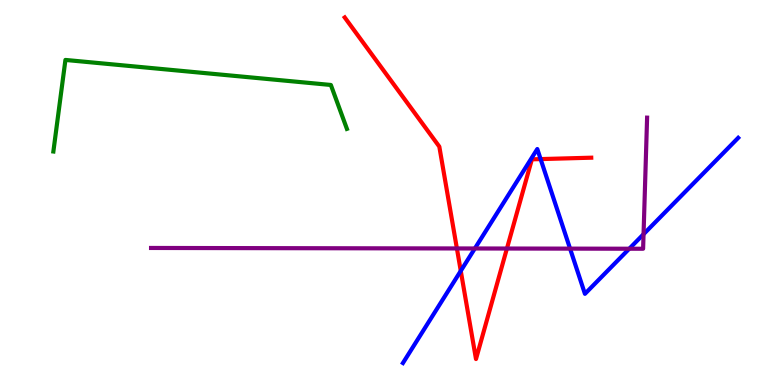[{'lines': ['blue', 'red'], 'intersections': [{'x': 5.95, 'y': 2.96}, {'x': 6.98, 'y': 5.87}]}, {'lines': ['green', 'red'], 'intersections': []}, {'lines': ['purple', 'red'], 'intersections': [{'x': 5.9, 'y': 3.55}, {'x': 6.54, 'y': 3.54}]}, {'lines': ['blue', 'green'], 'intersections': []}, {'lines': ['blue', 'purple'], 'intersections': [{'x': 6.13, 'y': 3.55}, {'x': 7.36, 'y': 3.54}, {'x': 8.12, 'y': 3.54}, {'x': 8.3, 'y': 3.92}]}, {'lines': ['green', 'purple'], 'intersections': []}]